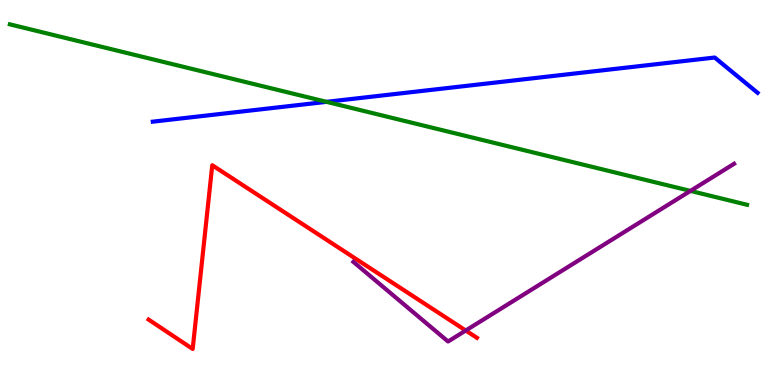[{'lines': ['blue', 'red'], 'intersections': []}, {'lines': ['green', 'red'], 'intersections': []}, {'lines': ['purple', 'red'], 'intersections': [{'x': 6.01, 'y': 1.42}]}, {'lines': ['blue', 'green'], 'intersections': [{'x': 4.21, 'y': 7.35}]}, {'lines': ['blue', 'purple'], 'intersections': []}, {'lines': ['green', 'purple'], 'intersections': [{'x': 8.91, 'y': 5.04}]}]